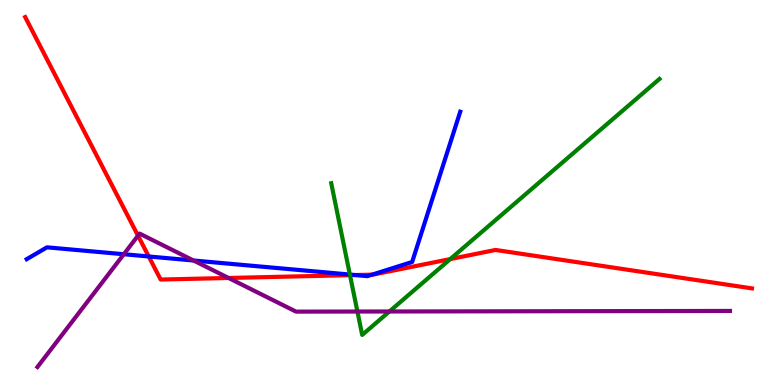[{'lines': ['blue', 'red'], 'intersections': [{'x': 1.92, 'y': 3.34}, {'x': 4.58, 'y': 2.86}, {'x': 4.8, 'y': 2.87}]}, {'lines': ['green', 'red'], 'intersections': [{'x': 4.52, 'y': 2.85}, {'x': 5.81, 'y': 3.27}]}, {'lines': ['purple', 'red'], 'intersections': [{'x': 1.78, 'y': 3.88}, {'x': 2.95, 'y': 2.78}]}, {'lines': ['blue', 'green'], 'intersections': [{'x': 4.51, 'y': 2.87}]}, {'lines': ['blue', 'purple'], 'intersections': [{'x': 1.6, 'y': 3.4}, {'x': 2.5, 'y': 3.23}]}, {'lines': ['green', 'purple'], 'intersections': [{'x': 4.61, 'y': 1.91}, {'x': 5.02, 'y': 1.91}]}]